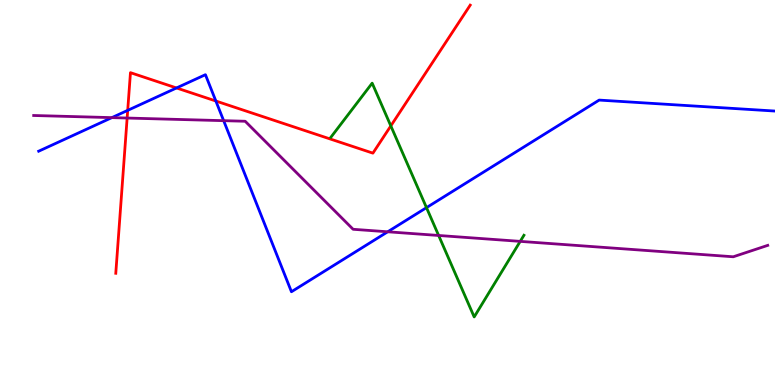[{'lines': ['blue', 'red'], 'intersections': [{'x': 1.65, 'y': 7.13}, {'x': 2.28, 'y': 7.72}, {'x': 2.79, 'y': 7.38}]}, {'lines': ['green', 'red'], 'intersections': [{'x': 5.04, 'y': 6.73}]}, {'lines': ['purple', 'red'], 'intersections': [{'x': 1.64, 'y': 6.93}]}, {'lines': ['blue', 'green'], 'intersections': [{'x': 5.5, 'y': 4.61}]}, {'lines': ['blue', 'purple'], 'intersections': [{'x': 1.44, 'y': 6.94}, {'x': 2.89, 'y': 6.87}, {'x': 5.0, 'y': 3.98}]}, {'lines': ['green', 'purple'], 'intersections': [{'x': 5.66, 'y': 3.88}, {'x': 6.71, 'y': 3.73}]}]